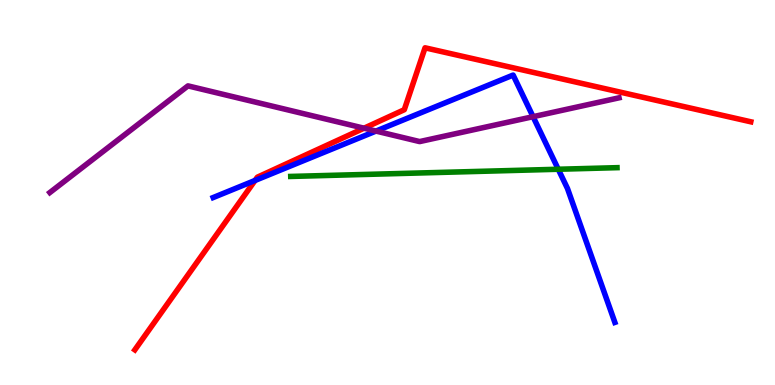[{'lines': ['blue', 'red'], 'intersections': [{'x': 3.29, 'y': 5.31}]}, {'lines': ['green', 'red'], 'intersections': []}, {'lines': ['purple', 'red'], 'intersections': [{'x': 4.7, 'y': 6.67}]}, {'lines': ['blue', 'green'], 'intersections': [{'x': 7.2, 'y': 5.6}]}, {'lines': ['blue', 'purple'], 'intersections': [{'x': 4.85, 'y': 6.6}, {'x': 6.88, 'y': 6.97}]}, {'lines': ['green', 'purple'], 'intersections': []}]